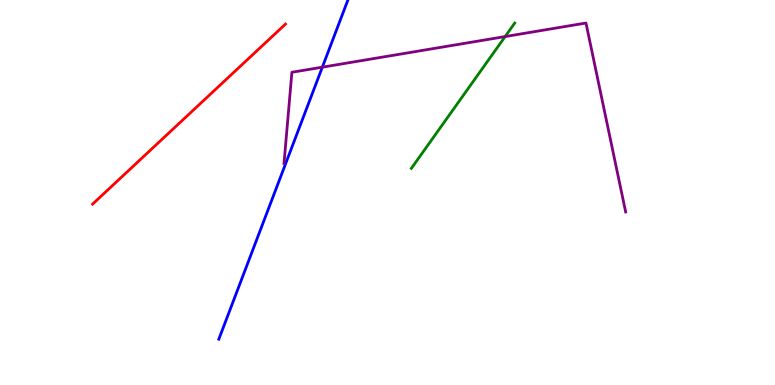[{'lines': ['blue', 'red'], 'intersections': []}, {'lines': ['green', 'red'], 'intersections': []}, {'lines': ['purple', 'red'], 'intersections': []}, {'lines': ['blue', 'green'], 'intersections': []}, {'lines': ['blue', 'purple'], 'intersections': [{'x': 4.16, 'y': 8.26}]}, {'lines': ['green', 'purple'], 'intersections': [{'x': 6.52, 'y': 9.05}]}]